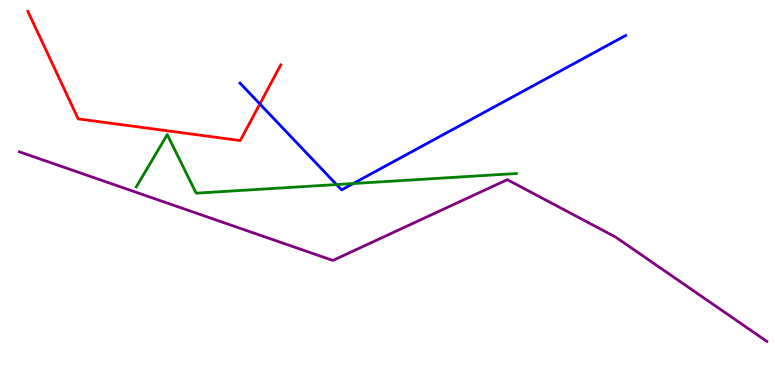[{'lines': ['blue', 'red'], 'intersections': [{'x': 3.35, 'y': 7.3}]}, {'lines': ['green', 'red'], 'intersections': []}, {'lines': ['purple', 'red'], 'intersections': []}, {'lines': ['blue', 'green'], 'intersections': [{'x': 4.34, 'y': 5.21}, {'x': 4.56, 'y': 5.23}]}, {'lines': ['blue', 'purple'], 'intersections': []}, {'lines': ['green', 'purple'], 'intersections': []}]